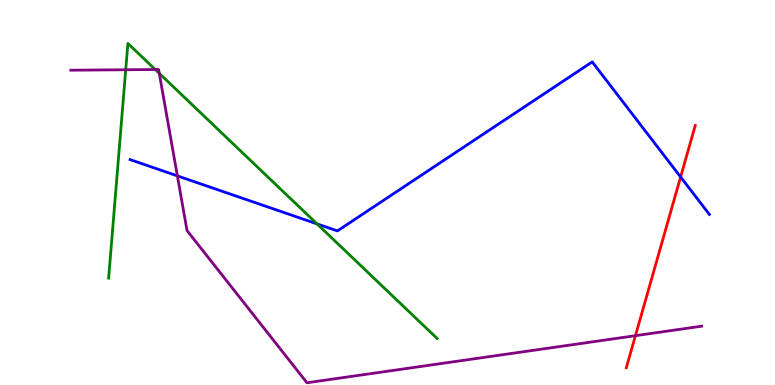[{'lines': ['blue', 'red'], 'intersections': [{'x': 8.78, 'y': 5.4}]}, {'lines': ['green', 'red'], 'intersections': []}, {'lines': ['purple', 'red'], 'intersections': [{'x': 8.2, 'y': 1.28}]}, {'lines': ['blue', 'green'], 'intersections': [{'x': 4.09, 'y': 4.18}]}, {'lines': ['blue', 'purple'], 'intersections': [{'x': 2.29, 'y': 5.43}]}, {'lines': ['green', 'purple'], 'intersections': [{'x': 1.62, 'y': 8.19}, {'x': 2.0, 'y': 8.19}, {'x': 2.06, 'y': 8.09}]}]